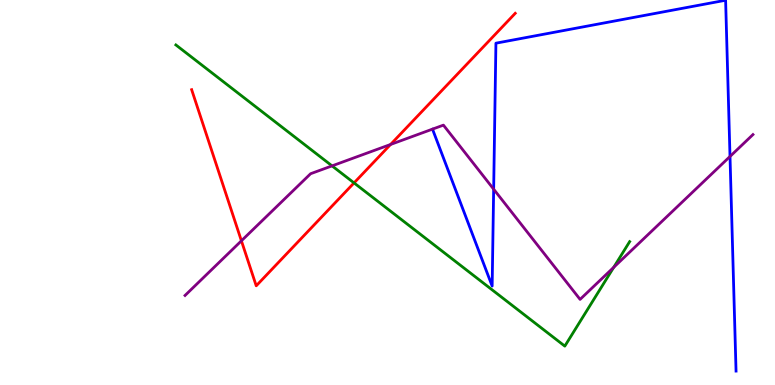[{'lines': ['blue', 'red'], 'intersections': []}, {'lines': ['green', 'red'], 'intersections': [{'x': 4.57, 'y': 5.25}]}, {'lines': ['purple', 'red'], 'intersections': [{'x': 3.11, 'y': 3.75}, {'x': 5.04, 'y': 6.25}]}, {'lines': ['blue', 'green'], 'intersections': []}, {'lines': ['blue', 'purple'], 'intersections': [{'x': 6.37, 'y': 5.09}, {'x': 9.42, 'y': 5.94}]}, {'lines': ['green', 'purple'], 'intersections': [{'x': 4.28, 'y': 5.69}, {'x': 7.92, 'y': 3.06}]}]